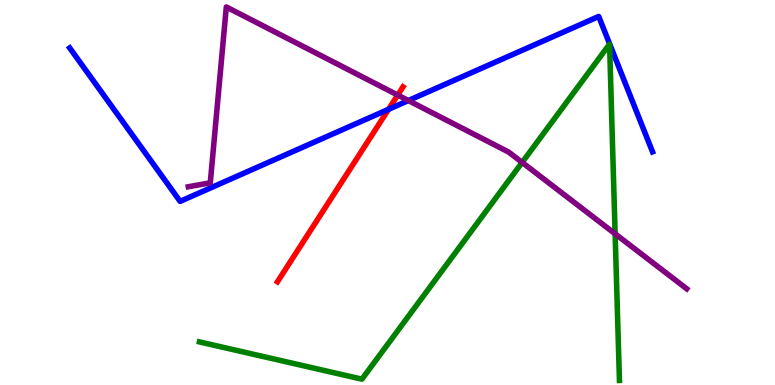[{'lines': ['blue', 'red'], 'intersections': [{'x': 5.01, 'y': 7.16}]}, {'lines': ['green', 'red'], 'intersections': []}, {'lines': ['purple', 'red'], 'intersections': [{'x': 5.13, 'y': 7.53}]}, {'lines': ['blue', 'green'], 'intersections': []}, {'lines': ['blue', 'purple'], 'intersections': [{'x': 5.27, 'y': 7.39}]}, {'lines': ['green', 'purple'], 'intersections': [{'x': 6.74, 'y': 5.78}, {'x': 7.94, 'y': 3.93}]}]